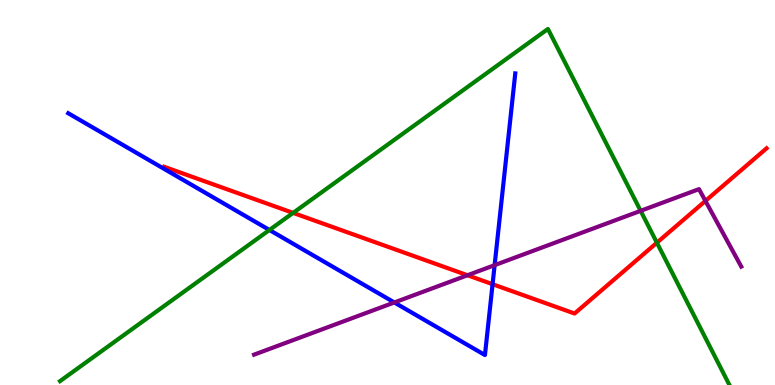[{'lines': ['blue', 'red'], 'intersections': [{'x': 6.36, 'y': 2.62}]}, {'lines': ['green', 'red'], 'intersections': [{'x': 3.78, 'y': 4.47}, {'x': 8.48, 'y': 3.7}]}, {'lines': ['purple', 'red'], 'intersections': [{'x': 6.03, 'y': 2.85}, {'x': 9.1, 'y': 4.78}]}, {'lines': ['blue', 'green'], 'intersections': [{'x': 3.48, 'y': 4.03}]}, {'lines': ['blue', 'purple'], 'intersections': [{'x': 5.09, 'y': 2.14}, {'x': 6.38, 'y': 3.11}]}, {'lines': ['green', 'purple'], 'intersections': [{'x': 8.27, 'y': 4.52}]}]